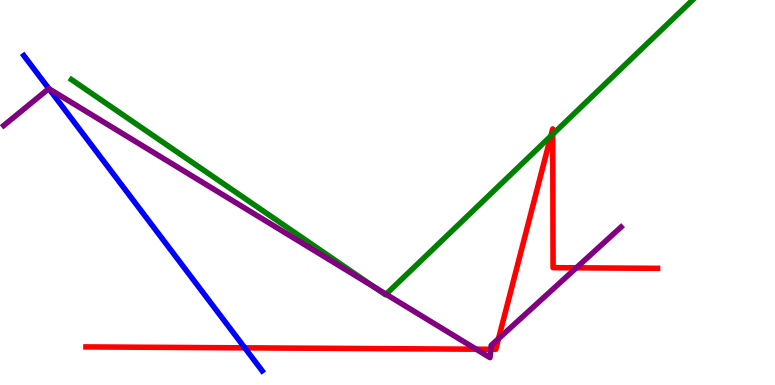[{'lines': ['blue', 'red'], 'intersections': [{'x': 3.16, 'y': 0.965}]}, {'lines': ['green', 'red'], 'intersections': [{'x': 7.11, 'y': 6.47}, {'x': 7.13, 'y': 6.51}]}, {'lines': ['purple', 'red'], 'intersections': [{'x': 6.14, 'y': 0.93}, {'x': 6.33, 'y': 0.928}, {'x': 6.43, 'y': 1.2}, {'x': 7.44, 'y': 3.04}]}, {'lines': ['blue', 'green'], 'intersections': []}, {'lines': ['blue', 'purple'], 'intersections': [{'x': 0.631, 'y': 7.7}]}, {'lines': ['green', 'purple'], 'intersections': [{'x': 4.83, 'y': 2.55}, {'x': 4.98, 'y': 2.36}]}]